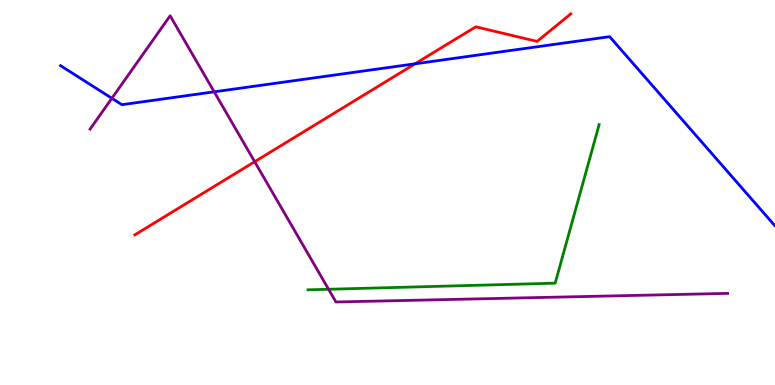[{'lines': ['blue', 'red'], 'intersections': [{'x': 5.36, 'y': 8.34}]}, {'lines': ['green', 'red'], 'intersections': []}, {'lines': ['purple', 'red'], 'intersections': [{'x': 3.29, 'y': 5.8}]}, {'lines': ['blue', 'green'], 'intersections': []}, {'lines': ['blue', 'purple'], 'intersections': [{'x': 1.44, 'y': 7.45}, {'x': 2.76, 'y': 7.61}]}, {'lines': ['green', 'purple'], 'intersections': [{'x': 4.24, 'y': 2.49}]}]